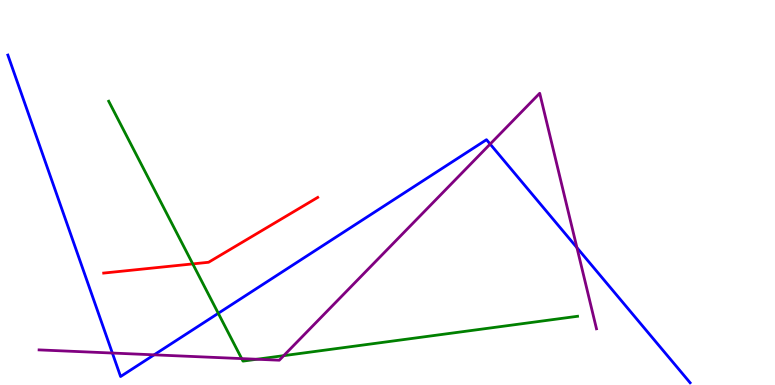[{'lines': ['blue', 'red'], 'intersections': []}, {'lines': ['green', 'red'], 'intersections': [{'x': 2.49, 'y': 3.15}]}, {'lines': ['purple', 'red'], 'intersections': []}, {'lines': ['blue', 'green'], 'intersections': [{'x': 2.82, 'y': 1.86}]}, {'lines': ['blue', 'purple'], 'intersections': [{'x': 1.45, 'y': 0.83}, {'x': 1.99, 'y': 0.783}, {'x': 6.32, 'y': 6.26}, {'x': 7.44, 'y': 3.57}]}, {'lines': ['green', 'purple'], 'intersections': [{'x': 3.12, 'y': 0.686}, {'x': 3.31, 'y': 0.669}, {'x': 3.66, 'y': 0.762}]}]